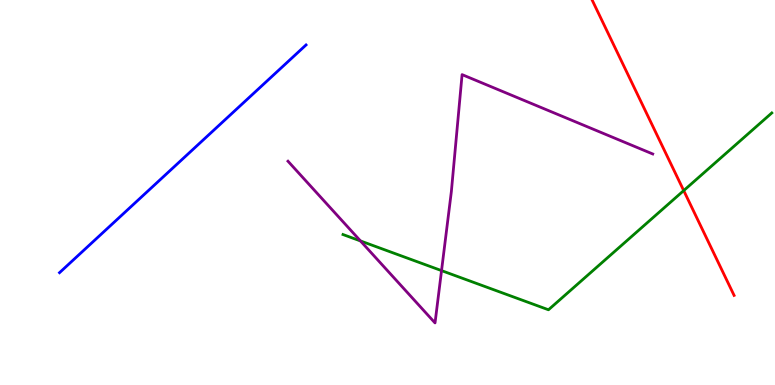[{'lines': ['blue', 'red'], 'intersections': []}, {'lines': ['green', 'red'], 'intersections': [{'x': 8.82, 'y': 5.05}]}, {'lines': ['purple', 'red'], 'intersections': []}, {'lines': ['blue', 'green'], 'intersections': []}, {'lines': ['blue', 'purple'], 'intersections': []}, {'lines': ['green', 'purple'], 'intersections': [{'x': 4.65, 'y': 3.74}, {'x': 5.7, 'y': 2.97}]}]